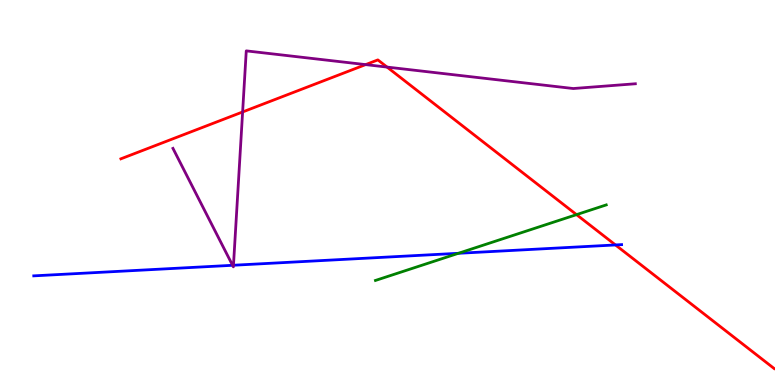[{'lines': ['blue', 'red'], 'intersections': [{'x': 7.94, 'y': 3.64}]}, {'lines': ['green', 'red'], 'intersections': [{'x': 7.44, 'y': 4.43}]}, {'lines': ['purple', 'red'], 'intersections': [{'x': 3.13, 'y': 7.09}, {'x': 4.72, 'y': 8.32}, {'x': 4.99, 'y': 8.26}]}, {'lines': ['blue', 'green'], 'intersections': [{'x': 5.92, 'y': 3.42}]}, {'lines': ['blue', 'purple'], 'intersections': [{'x': 3.0, 'y': 3.11}, {'x': 3.01, 'y': 3.11}]}, {'lines': ['green', 'purple'], 'intersections': []}]